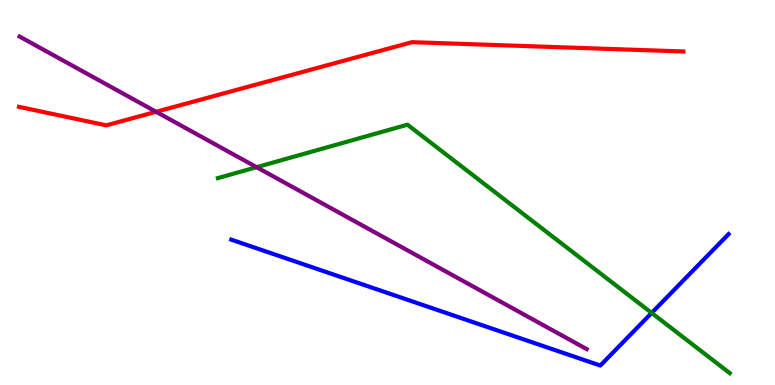[{'lines': ['blue', 'red'], 'intersections': []}, {'lines': ['green', 'red'], 'intersections': []}, {'lines': ['purple', 'red'], 'intersections': [{'x': 2.01, 'y': 7.1}]}, {'lines': ['blue', 'green'], 'intersections': [{'x': 8.41, 'y': 1.87}]}, {'lines': ['blue', 'purple'], 'intersections': []}, {'lines': ['green', 'purple'], 'intersections': [{'x': 3.31, 'y': 5.66}]}]